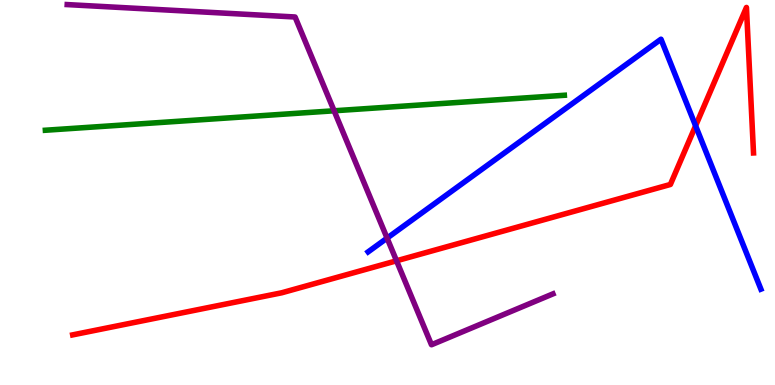[{'lines': ['blue', 'red'], 'intersections': [{'x': 8.98, 'y': 6.73}]}, {'lines': ['green', 'red'], 'intersections': []}, {'lines': ['purple', 'red'], 'intersections': [{'x': 5.12, 'y': 3.23}]}, {'lines': ['blue', 'green'], 'intersections': []}, {'lines': ['blue', 'purple'], 'intersections': [{'x': 4.99, 'y': 3.82}]}, {'lines': ['green', 'purple'], 'intersections': [{'x': 4.31, 'y': 7.12}]}]